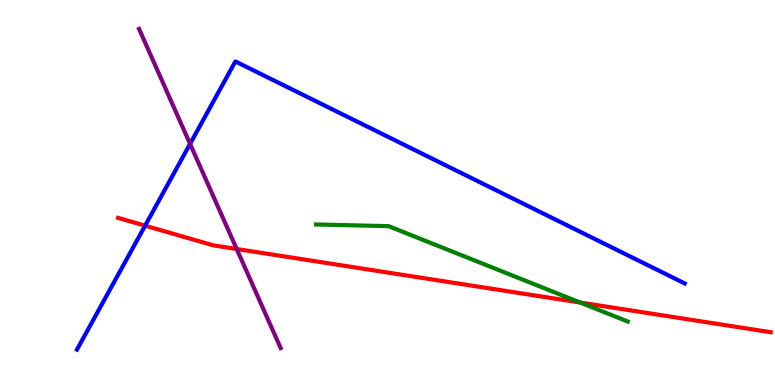[{'lines': ['blue', 'red'], 'intersections': [{'x': 1.87, 'y': 4.14}]}, {'lines': ['green', 'red'], 'intersections': [{'x': 7.49, 'y': 2.14}]}, {'lines': ['purple', 'red'], 'intersections': [{'x': 3.05, 'y': 3.53}]}, {'lines': ['blue', 'green'], 'intersections': []}, {'lines': ['blue', 'purple'], 'intersections': [{'x': 2.45, 'y': 6.26}]}, {'lines': ['green', 'purple'], 'intersections': []}]